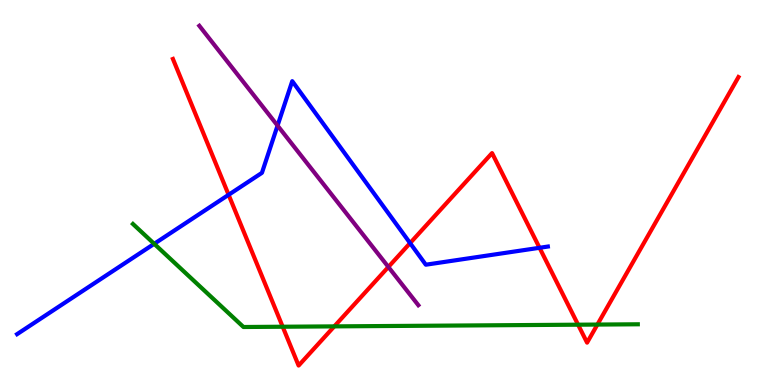[{'lines': ['blue', 'red'], 'intersections': [{'x': 2.95, 'y': 4.94}, {'x': 5.29, 'y': 3.69}, {'x': 6.96, 'y': 3.56}]}, {'lines': ['green', 'red'], 'intersections': [{'x': 3.65, 'y': 1.51}, {'x': 4.31, 'y': 1.52}, {'x': 7.46, 'y': 1.57}, {'x': 7.71, 'y': 1.57}]}, {'lines': ['purple', 'red'], 'intersections': [{'x': 5.01, 'y': 3.07}]}, {'lines': ['blue', 'green'], 'intersections': [{'x': 1.99, 'y': 3.67}]}, {'lines': ['blue', 'purple'], 'intersections': [{'x': 3.58, 'y': 6.74}]}, {'lines': ['green', 'purple'], 'intersections': []}]